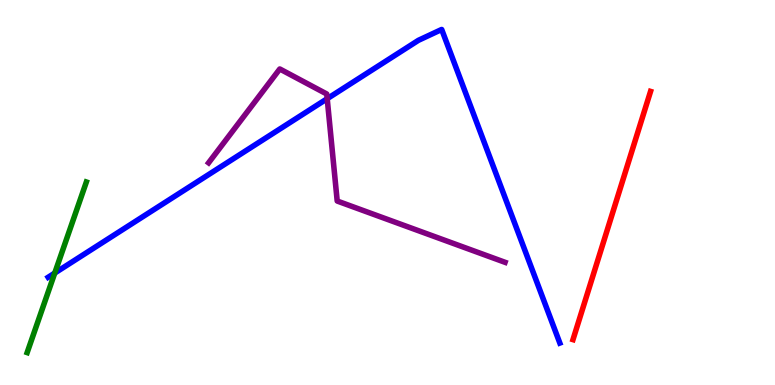[{'lines': ['blue', 'red'], 'intersections': []}, {'lines': ['green', 'red'], 'intersections': []}, {'lines': ['purple', 'red'], 'intersections': []}, {'lines': ['blue', 'green'], 'intersections': [{'x': 0.707, 'y': 2.91}]}, {'lines': ['blue', 'purple'], 'intersections': [{'x': 4.22, 'y': 7.44}]}, {'lines': ['green', 'purple'], 'intersections': []}]